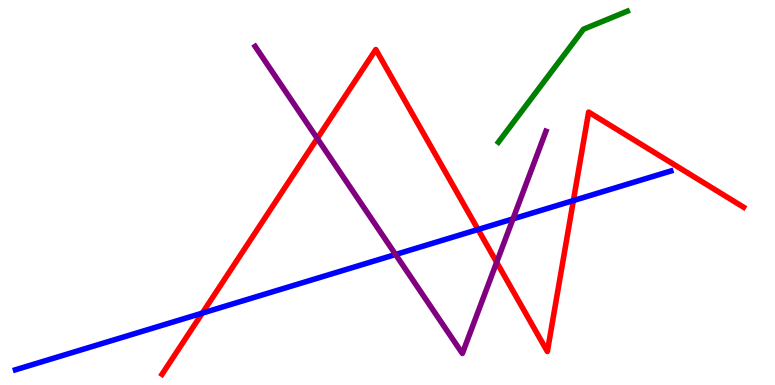[{'lines': ['blue', 'red'], 'intersections': [{'x': 2.61, 'y': 1.87}, {'x': 6.17, 'y': 4.04}, {'x': 7.4, 'y': 4.79}]}, {'lines': ['green', 'red'], 'intersections': []}, {'lines': ['purple', 'red'], 'intersections': [{'x': 4.09, 'y': 6.4}, {'x': 6.41, 'y': 3.19}]}, {'lines': ['blue', 'green'], 'intersections': []}, {'lines': ['blue', 'purple'], 'intersections': [{'x': 5.1, 'y': 3.39}, {'x': 6.62, 'y': 4.31}]}, {'lines': ['green', 'purple'], 'intersections': []}]